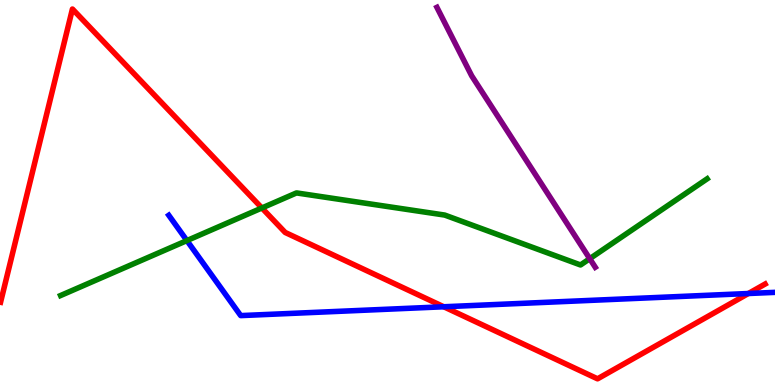[{'lines': ['blue', 'red'], 'intersections': [{'x': 5.73, 'y': 2.03}, {'x': 9.66, 'y': 2.38}]}, {'lines': ['green', 'red'], 'intersections': [{'x': 3.38, 'y': 4.6}]}, {'lines': ['purple', 'red'], 'intersections': []}, {'lines': ['blue', 'green'], 'intersections': [{'x': 2.41, 'y': 3.75}]}, {'lines': ['blue', 'purple'], 'intersections': []}, {'lines': ['green', 'purple'], 'intersections': [{'x': 7.61, 'y': 3.28}]}]